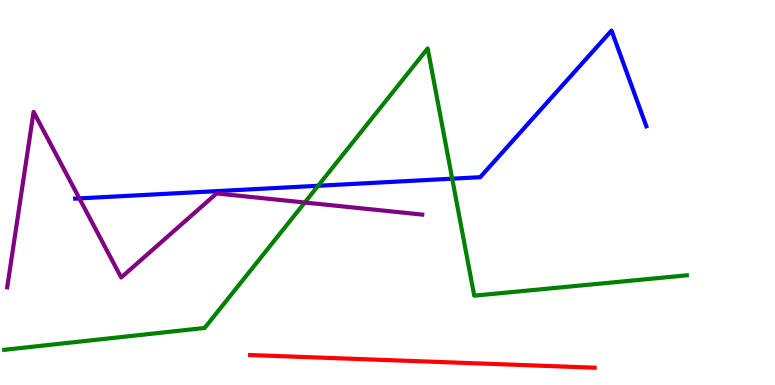[{'lines': ['blue', 'red'], 'intersections': []}, {'lines': ['green', 'red'], 'intersections': []}, {'lines': ['purple', 'red'], 'intersections': []}, {'lines': ['blue', 'green'], 'intersections': [{'x': 4.1, 'y': 5.17}, {'x': 5.83, 'y': 5.36}]}, {'lines': ['blue', 'purple'], 'intersections': [{'x': 1.02, 'y': 4.85}]}, {'lines': ['green', 'purple'], 'intersections': [{'x': 3.93, 'y': 4.74}]}]